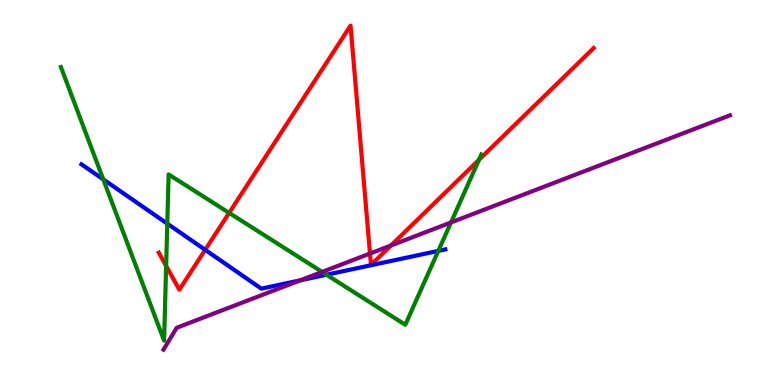[{'lines': ['blue', 'red'], 'intersections': [{'x': 2.65, 'y': 3.51}]}, {'lines': ['green', 'red'], 'intersections': [{'x': 2.14, 'y': 3.09}, {'x': 2.96, 'y': 4.47}, {'x': 6.18, 'y': 5.85}]}, {'lines': ['purple', 'red'], 'intersections': [{'x': 4.77, 'y': 3.41}, {'x': 5.04, 'y': 3.62}]}, {'lines': ['blue', 'green'], 'intersections': [{'x': 1.33, 'y': 5.34}, {'x': 2.16, 'y': 4.19}, {'x': 4.21, 'y': 2.86}, {'x': 5.66, 'y': 3.48}]}, {'lines': ['blue', 'purple'], 'intersections': [{'x': 3.87, 'y': 2.72}]}, {'lines': ['green', 'purple'], 'intersections': [{'x': 4.16, 'y': 2.94}, {'x': 5.82, 'y': 4.22}]}]